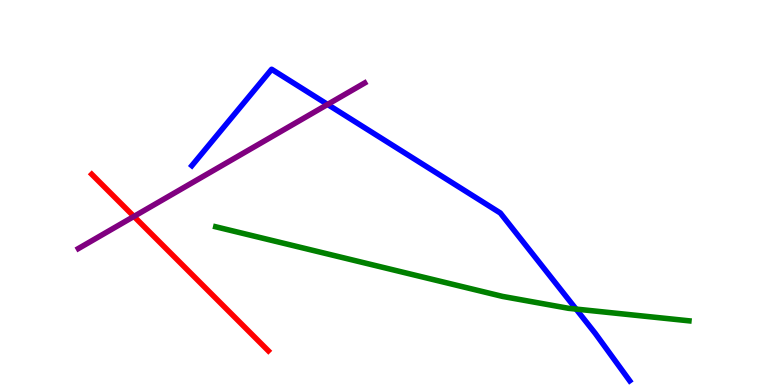[{'lines': ['blue', 'red'], 'intersections': []}, {'lines': ['green', 'red'], 'intersections': []}, {'lines': ['purple', 'red'], 'intersections': [{'x': 1.73, 'y': 4.38}]}, {'lines': ['blue', 'green'], 'intersections': [{'x': 7.43, 'y': 1.97}]}, {'lines': ['blue', 'purple'], 'intersections': [{'x': 4.23, 'y': 7.29}]}, {'lines': ['green', 'purple'], 'intersections': []}]